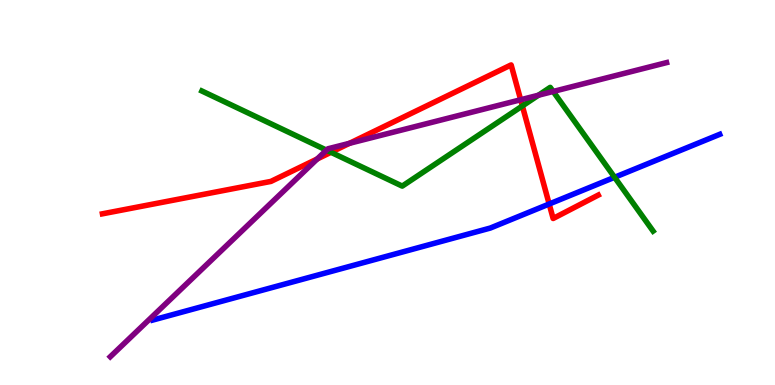[{'lines': ['blue', 'red'], 'intersections': [{'x': 7.09, 'y': 4.7}]}, {'lines': ['green', 'red'], 'intersections': [{'x': 4.27, 'y': 6.04}, {'x': 6.74, 'y': 7.25}]}, {'lines': ['purple', 'red'], 'intersections': [{'x': 4.09, 'y': 5.87}, {'x': 4.51, 'y': 6.28}, {'x': 6.72, 'y': 7.41}]}, {'lines': ['blue', 'green'], 'intersections': [{'x': 7.93, 'y': 5.4}]}, {'lines': ['blue', 'purple'], 'intersections': []}, {'lines': ['green', 'purple'], 'intersections': [{'x': 4.21, 'y': 6.1}, {'x': 6.95, 'y': 7.53}, {'x': 7.14, 'y': 7.62}]}]